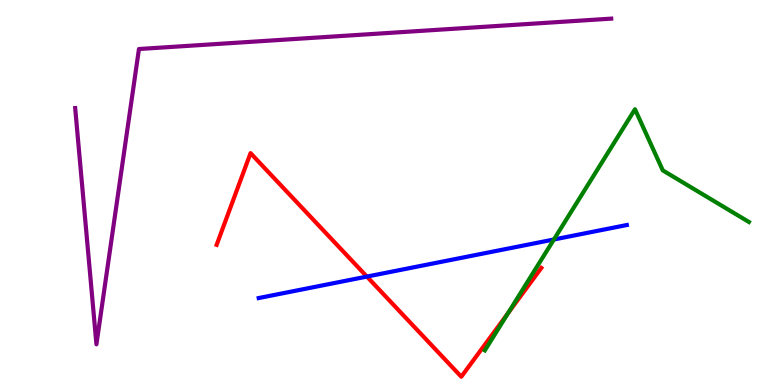[{'lines': ['blue', 'red'], 'intersections': [{'x': 4.73, 'y': 2.82}]}, {'lines': ['green', 'red'], 'intersections': [{'x': 6.55, 'y': 1.86}]}, {'lines': ['purple', 'red'], 'intersections': []}, {'lines': ['blue', 'green'], 'intersections': [{'x': 7.15, 'y': 3.78}]}, {'lines': ['blue', 'purple'], 'intersections': []}, {'lines': ['green', 'purple'], 'intersections': []}]